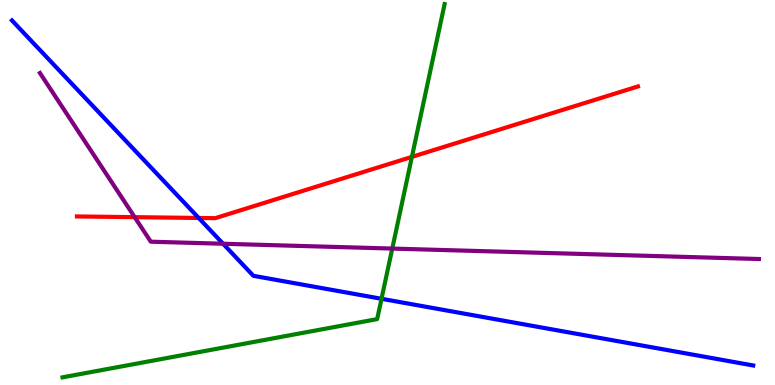[{'lines': ['blue', 'red'], 'intersections': [{'x': 2.56, 'y': 4.34}]}, {'lines': ['green', 'red'], 'intersections': [{'x': 5.31, 'y': 5.93}]}, {'lines': ['purple', 'red'], 'intersections': [{'x': 1.74, 'y': 4.36}]}, {'lines': ['blue', 'green'], 'intersections': [{'x': 4.92, 'y': 2.24}]}, {'lines': ['blue', 'purple'], 'intersections': [{'x': 2.88, 'y': 3.67}]}, {'lines': ['green', 'purple'], 'intersections': [{'x': 5.06, 'y': 3.54}]}]